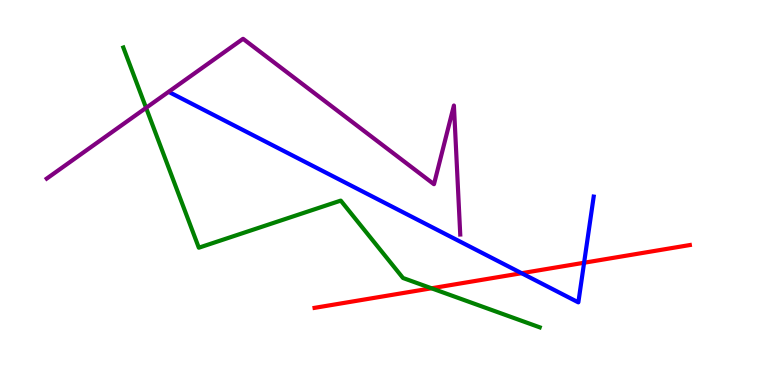[{'lines': ['blue', 'red'], 'intersections': [{'x': 6.73, 'y': 2.9}, {'x': 7.54, 'y': 3.18}]}, {'lines': ['green', 'red'], 'intersections': [{'x': 5.57, 'y': 2.51}]}, {'lines': ['purple', 'red'], 'intersections': []}, {'lines': ['blue', 'green'], 'intersections': []}, {'lines': ['blue', 'purple'], 'intersections': []}, {'lines': ['green', 'purple'], 'intersections': [{'x': 1.88, 'y': 7.2}]}]